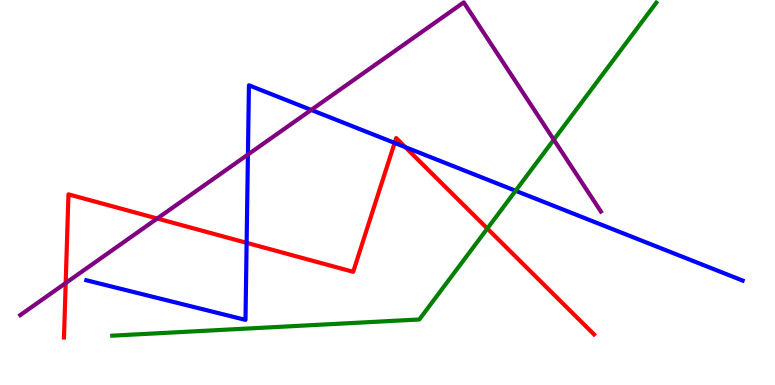[{'lines': ['blue', 'red'], 'intersections': [{'x': 3.18, 'y': 3.69}, {'x': 5.09, 'y': 6.29}, {'x': 5.23, 'y': 6.18}]}, {'lines': ['green', 'red'], 'intersections': [{'x': 6.29, 'y': 4.06}]}, {'lines': ['purple', 'red'], 'intersections': [{'x': 0.848, 'y': 2.65}, {'x': 2.03, 'y': 4.32}]}, {'lines': ['blue', 'green'], 'intersections': [{'x': 6.65, 'y': 5.04}]}, {'lines': ['blue', 'purple'], 'intersections': [{'x': 3.2, 'y': 5.99}, {'x': 4.02, 'y': 7.14}]}, {'lines': ['green', 'purple'], 'intersections': [{'x': 7.15, 'y': 6.37}]}]